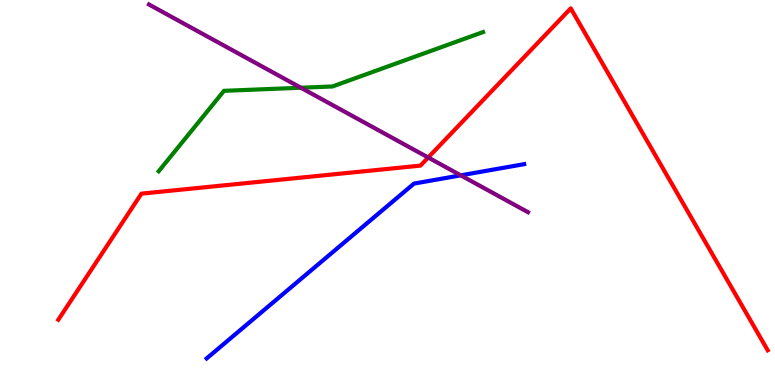[{'lines': ['blue', 'red'], 'intersections': []}, {'lines': ['green', 'red'], 'intersections': []}, {'lines': ['purple', 'red'], 'intersections': [{'x': 5.53, 'y': 5.91}]}, {'lines': ['blue', 'green'], 'intersections': []}, {'lines': ['blue', 'purple'], 'intersections': [{'x': 5.95, 'y': 5.45}]}, {'lines': ['green', 'purple'], 'intersections': [{'x': 3.88, 'y': 7.72}]}]